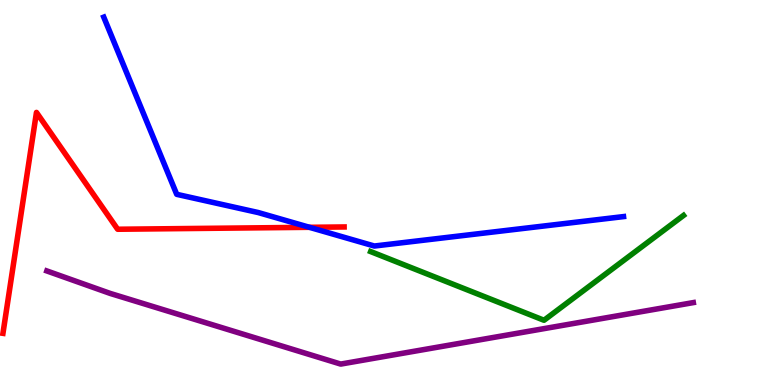[{'lines': ['blue', 'red'], 'intersections': [{'x': 3.99, 'y': 4.1}]}, {'lines': ['green', 'red'], 'intersections': []}, {'lines': ['purple', 'red'], 'intersections': []}, {'lines': ['blue', 'green'], 'intersections': []}, {'lines': ['blue', 'purple'], 'intersections': []}, {'lines': ['green', 'purple'], 'intersections': []}]